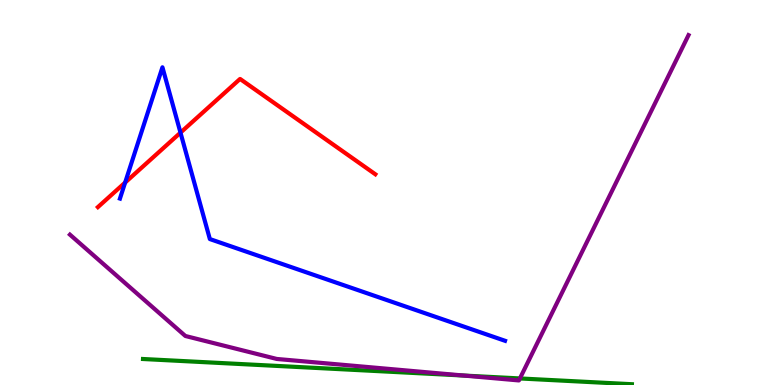[{'lines': ['blue', 'red'], 'intersections': [{'x': 1.61, 'y': 5.26}, {'x': 2.33, 'y': 6.55}]}, {'lines': ['green', 'red'], 'intersections': []}, {'lines': ['purple', 'red'], 'intersections': []}, {'lines': ['blue', 'green'], 'intersections': []}, {'lines': ['blue', 'purple'], 'intersections': []}, {'lines': ['green', 'purple'], 'intersections': [{'x': 5.98, 'y': 0.245}, {'x': 6.71, 'y': 0.17}]}]